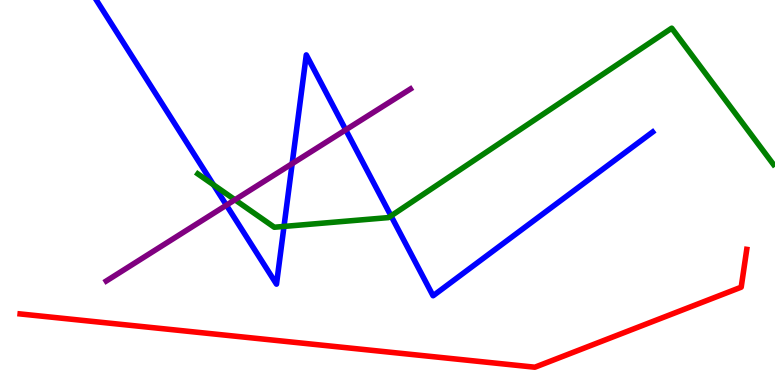[{'lines': ['blue', 'red'], 'intersections': []}, {'lines': ['green', 'red'], 'intersections': []}, {'lines': ['purple', 'red'], 'intersections': []}, {'lines': ['blue', 'green'], 'intersections': [{'x': 2.76, 'y': 5.2}, {'x': 3.66, 'y': 4.12}, {'x': 5.05, 'y': 4.39}]}, {'lines': ['blue', 'purple'], 'intersections': [{'x': 2.92, 'y': 4.67}, {'x': 3.77, 'y': 5.75}, {'x': 4.46, 'y': 6.63}]}, {'lines': ['green', 'purple'], 'intersections': [{'x': 3.03, 'y': 4.81}]}]